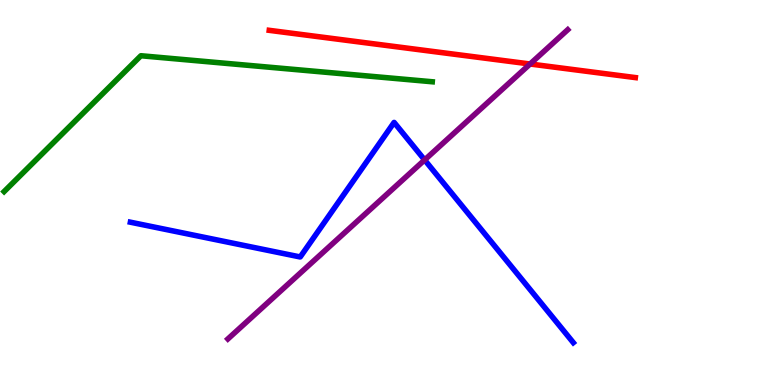[{'lines': ['blue', 'red'], 'intersections': []}, {'lines': ['green', 'red'], 'intersections': []}, {'lines': ['purple', 'red'], 'intersections': [{'x': 6.84, 'y': 8.34}]}, {'lines': ['blue', 'green'], 'intersections': []}, {'lines': ['blue', 'purple'], 'intersections': [{'x': 5.48, 'y': 5.85}]}, {'lines': ['green', 'purple'], 'intersections': []}]